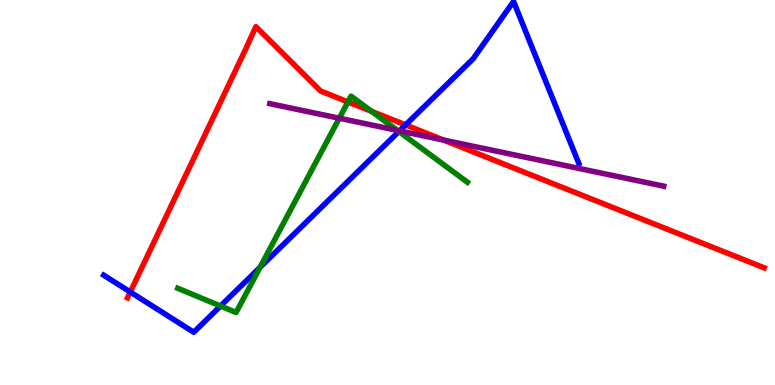[{'lines': ['blue', 'red'], 'intersections': [{'x': 1.68, 'y': 2.42}, {'x': 5.23, 'y': 6.76}]}, {'lines': ['green', 'red'], 'intersections': [{'x': 4.49, 'y': 7.35}, {'x': 4.8, 'y': 7.11}]}, {'lines': ['purple', 'red'], 'intersections': [{'x': 5.72, 'y': 6.36}]}, {'lines': ['blue', 'green'], 'intersections': [{'x': 2.85, 'y': 2.05}, {'x': 3.36, 'y': 3.06}, {'x': 5.15, 'y': 6.58}]}, {'lines': ['blue', 'purple'], 'intersections': [{'x': 5.16, 'y': 6.6}]}, {'lines': ['green', 'purple'], 'intersections': [{'x': 4.38, 'y': 6.93}, {'x': 5.13, 'y': 6.61}]}]